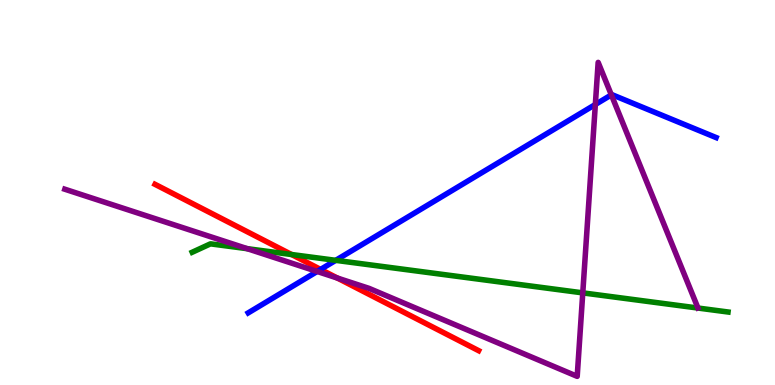[{'lines': ['blue', 'red'], 'intersections': [{'x': 4.14, 'y': 3.0}]}, {'lines': ['green', 'red'], 'intersections': [{'x': 3.76, 'y': 3.39}]}, {'lines': ['purple', 'red'], 'intersections': [{'x': 4.35, 'y': 2.78}]}, {'lines': ['blue', 'green'], 'intersections': [{'x': 4.33, 'y': 3.24}]}, {'lines': ['blue', 'purple'], 'intersections': [{'x': 4.09, 'y': 2.95}, {'x': 7.68, 'y': 7.29}, {'x': 7.89, 'y': 7.54}]}, {'lines': ['green', 'purple'], 'intersections': [{'x': 3.19, 'y': 3.54}, {'x': 7.52, 'y': 2.39}]}]